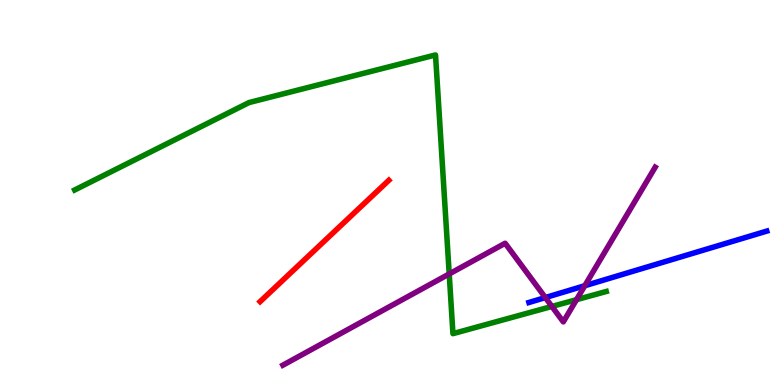[{'lines': ['blue', 'red'], 'intersections': []}, {'lines': ['green', 'red'], 'intersections': []}, {'lines': ['purple', 'red'], 'intersections': []}, {'lines': ['blue', 'green'], 'intersections': []}, {'lines': ['blue', 'purple'], 'intersections': [{'x': 7.04, 'y': 2.27}, {'x': 7.55, 'y': 2.58}]}, {'lines': ['green', 'purple'], 'intersections': [{'x': 5.8, 'y': 2.88}, {'x': 7.12, 'y': 2.04}, {'x': 7.44, 'y': 2.22}]}]